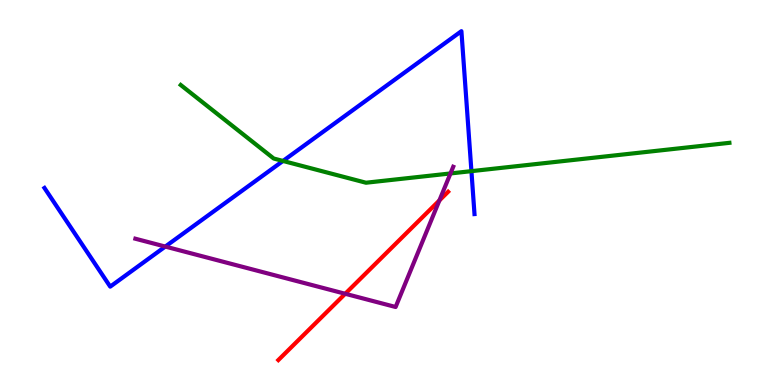[{'lines': ['blue', 'red'], 'intersections': []}, {'lines': ['green', 'red'], 'intersections': []}, {'lines': ['purple', 'red'], 'intersections': [{'x': 4.45, 'y': 2.37}, {'x': 5.67, 'y': 4.79}]}, {'lines': ['blue', 'green'], 'intersections': [{'x': 3.65, 'y': 5.82}, {'x': 6.08, 'y': 5.55}]}, {'lines': ['blue', 'purple'], 'intersections': [{'x': 2.13, 'y': 3.6}]}, {'lines': ['green', 'purple'], 'intersections': [{'x': 5.81, 'y': 5.49}]}]